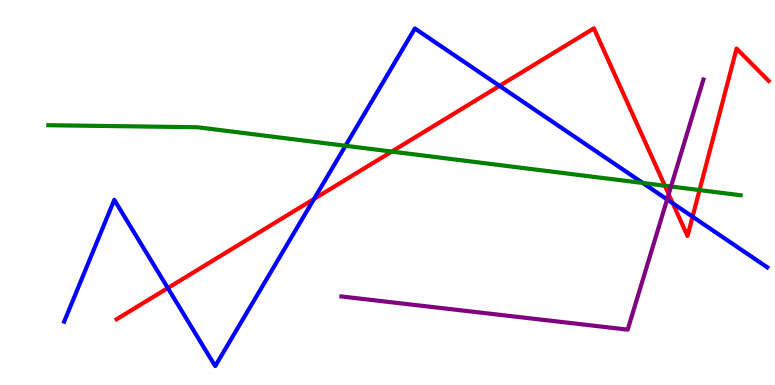[{'lines': ['blue', 'red'], 'intersections': [{'x': 2.17, 'y': 2.52}, {'x': 4.05, 'y': 4.83}, {'x': 6.45, 'y': 7.77}, {'x': 8.68, 'y': 4.72}, {'x': 8.94, 'y': 4.37}]}, {'lines': ['green', 'red'], 'intersections': [{'x': 5.06, 'y': 6.06}, {'x': 8.58, 'y': 5.18}, {'x': 9.03, 'y': 5.06}]}, {'lines': ['purple', 'red'], 'intersections': [{'x': 8.63, 'y': 4.95}]}, {'lines': ['blue', 'green'], 'intersections': [{'x': 4.46, 'y': 6.21}, {'x': 8.29, 'y': 5.25}]}, {'lines': ['blue', 'purple'], 'intersections': [{'x': 8.61, 'y': 4.82}]}, {'lines': ['green', 'purple'], 'intersections': [{'x': 8.66, 'y': 5.16}]}]